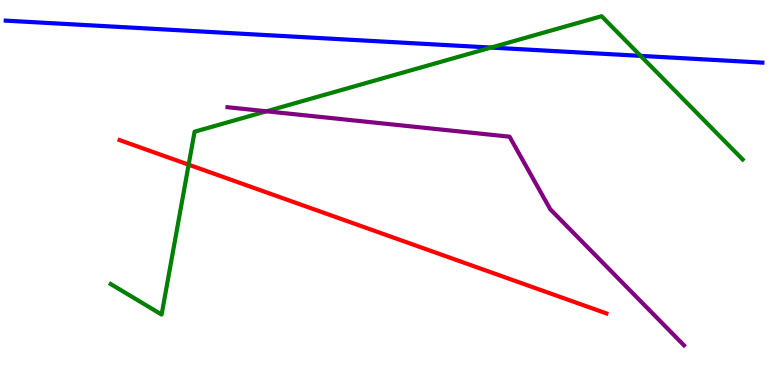[{'lines': ['blue', 'red'], 'intersections': []}, {'lines': ['green', 'red'], 'intersections': [{'x': 2.43, 'y': 5.72}]}, {'lines': ['purple', 'red'], 'intersections': []}, {'lines': ['blue', 'green'], 'intersections': [{'x': 6.34, 'y': 8.76}, {'x': 8.27, 'y': 8.55}]}, {'lines': ['blue', 'purple'], 'intersections': []}, {'lines': ['green', 'purple'], 'intersections': [{'x': 3.44, 'y': 7.11}]}]